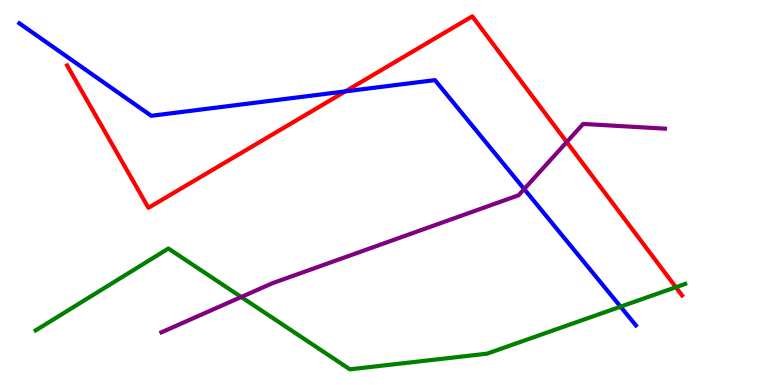[{'lines': ['blue', 'red'], 'intersections': [{'x': 4.46, 'y': 7.63}]}, {'lines': ['green', 'red'], 'intersections': [{'x': 8.72, 'y': 2.54}]}, {'lines': ['purple', 'red'], 'intersections': [{'x': 7.31, 'y': 6.31}]}, {'lines': ['blue', 'green'], 'intersections': [{'x': 8.01, 'y': 2.03}]}, {'lines': ['blue', 'purple'], 'intersections': [{'x': 6.76, 'y': 5.09}]}, {'lines': ['green', 'purple'], 'intersections': [{'x': 3.11, 'y': 2.29}]}]